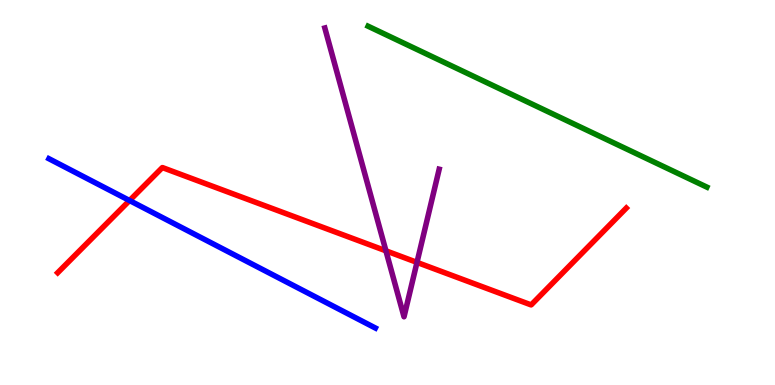[{'lines': ['blue', 'red'], 'intersections': [{'x': 1.67, 'y': 4.79}]}, {'lines': ['green', 'red'], 'intersections': []}, {'lines': ['purple', 'red'], 'intersections': [{'x': 4.98, 'y': 3.49}, {'x': 5.38, 'y': 3.18}]}, {'lines': ['blue', 'green'], 'intersections': []}, {'lines': ['blue', 'purple'], 'intersections': []}, {'lines': ['green', 'purple'], 'intersections': []}]